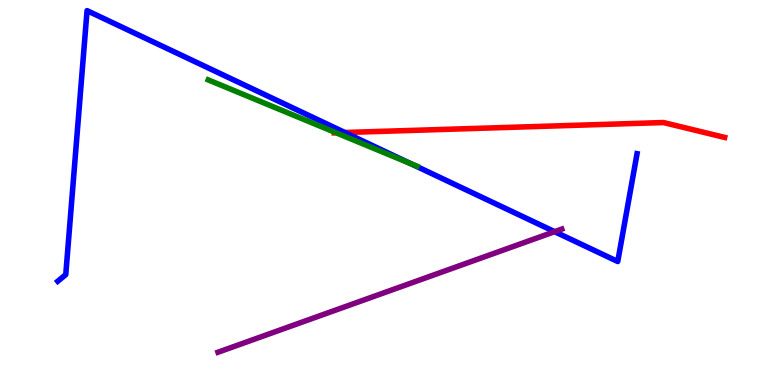[{'lines': ['blue', 'red'], 'intersections': [{'x': 4.45, 'y': 6.56}]}, {'lines': ['green', 'red'], 'intersections': [{'x': 4.34, 'y': 6.55}]}, {'lines': ['purple', 'red'], 'intersections': []}, {'lines': ['blue', 'green'], 'intersections': [{'x': 5.3, 'y': 5.75}]}, {'lines': ['blue', 'purple'], 'intersections': [{'x': 7.16, 'y': 3.98}]}, {'lines': ['green', 'purple'], 'intersections': []}]